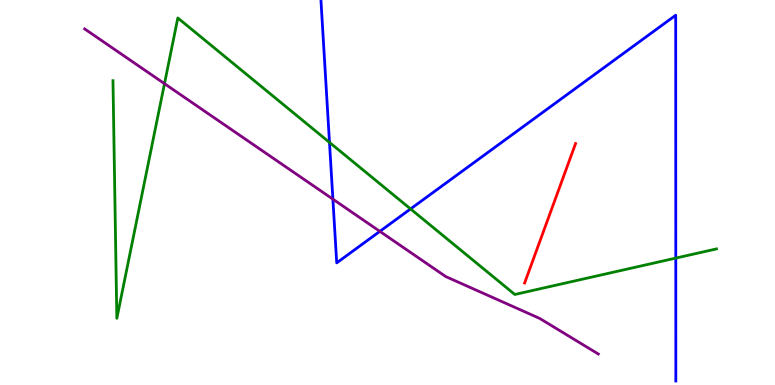[{'lines': ['blue', 'red'], 'intersections': []}, {'lines': ['green', 'red'], 'intersections': []}, {'lines': ['purple', 'red'], 'intersections': []}, {'lines': ['blue', 'green'], 'intersections': [{'x': 4.25, 'y': 6.3}, {'x': 5.3, 'y': 4.57}, {'x': 8.72, 'y': 3.3}]}, {'lines': ['blue', 'purple'], 'intersections': [{'x': 4.3, 'y': 4.83}, {'x': 4.9, 'y': 3.99}]}, {'lines': ['green', 'purple'], 'intersections': [{'x': 2.12, 'y': 7.83}]}]